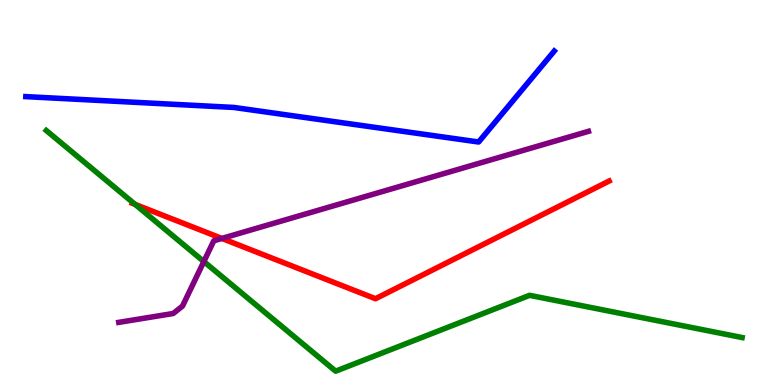[{'lines': ['blue', 'red'], 'intersections': []}, {'lines': ['green', 'red'], 'intersections': [{'x': 1.74, 'y': 4.69}]}, {'lines': ['purple', 'red'], 'intersections': [{'x': 2.86, 'y': 3.81}]}, {'lines': ['blue', 'green'], 'intersections': []}, {'lines': ['blue', 'purple'], 'intersections': []}, {'lines': ['green', 'purple'], 'intersections': [{'x': 2.63, 'y': 3.21}]}]